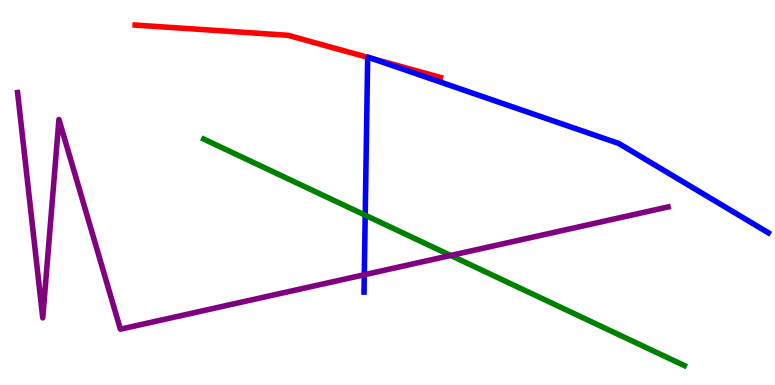[{'lines': ['blue', 'red'], 'intersections': [{'x': 4.74, 'y': 8.51}, {'x': 4.8, 'y': 8.48}]}, {'lines': ['green', 'red'], 'intersections': []}, {'lines': ['purple', 'red'], 'intersections': []}, {'lines': ['blue', 'green'], 'intersections': [{'x': 4.71, 'y': 4.41}]}, {'lines': ['blue', 'purple'], 'intersections': [{'x': 4.7, 'y': 2.86}]}, {'lines': ['green', 'purple'], 'intersections': [{'x': 5.82, 'y': 3.36}]}]